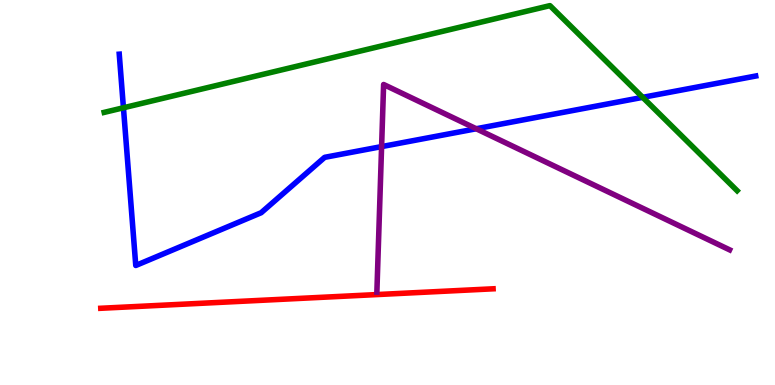[{'lines': ['blue', 'red'], 'intersections': []}, {'lines': ['green', 'red'], 'intersections': []}, {'lines': ['purple', 'red'], 'intersections': []}, {'lines': ['blue', 'green'], 'intersections': [{'x': 1.59, 'y': 7.2}, {'x': 8.29, 'y': 7.47}]}, {'lines': ['blue', 'purple'], 'intersections': [{'x': 4.92, 'y': 6.19}, {'x': 6.14, 'y': 6.66}]}, {'lines': ['green', 'purple'], 'intersections': []}]